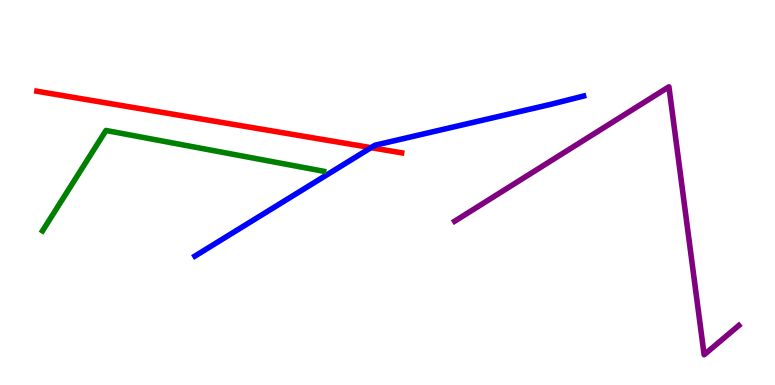[{'lines': ['blue', 'red'], 'intersections': [{'x': 4.79, 'y': 6.16}]}, {'lines': ['green', 'red'], 'intersections': []}, {'lines': ['purple', 'red'], 'intersections': []}, {'lines': ['blue', 'green'], 'intersections': []}, {'lines': ['blue', 'purple'], 'intersections': []}, {'lines': ['green', 'purple'], 'intersections': []}]